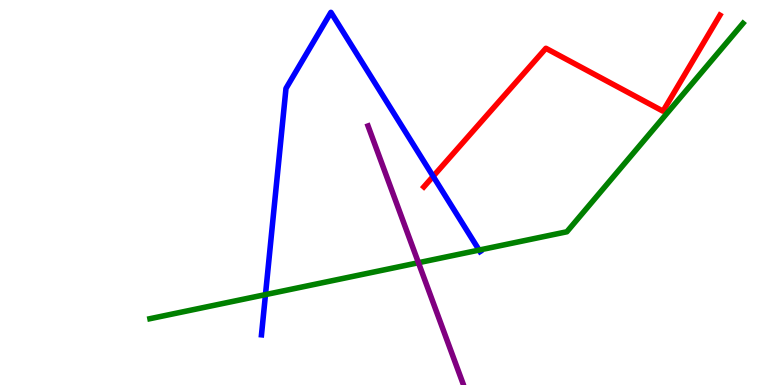[{'lines': ['blue', 'red'], 'intersections': [{'x': 5.59, 'y': 5.42}]}, {'lines': ['green', 'red'], 'intersections': []}, {'lines': ['purple', 'red'], 'intersections': []}, {'lines': ['blue', 'green'], 'intersections': [{'x': 3.43, 'y': 2.35}, {'x': 6.18, 'y': 3.5}]}, {'lines': ['blue', 'purple'], 'intersections': []}, {'lines': ['green', 'purple'], 'intersections': [{'x': 5.4, 'y': 3.18}]}]